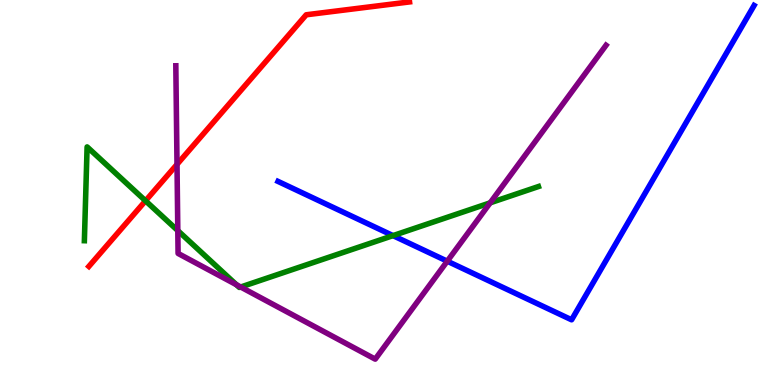[{'lines': ['blue', 'red'], 'intersections': []}, {'lines': ['green', 'red'], 'intersections': [{'x': 1.88, 'y': 4.78}]}, {'lines': ['purple', 'red'], 'intersections': [{'x': 2.28, 'y': 5.73}]}, {'lines': ['blue', 'green'], 'intersections': [{'x': 5.07, 'y': 3.88}]}, {'lines': ['blue', 'purple'], 'intersections': [{'x': 5.77, 'y': 3.22}]}, {'lines': ['green', 'purple'], 'intersections': [{'x': 2.29, 'y': 4.01}, {'x': 3.05, 'y': 2.6}, {'x': 3.11, 'y': 2.55}, {'x': 6.32, 'y': 4.73}]}]